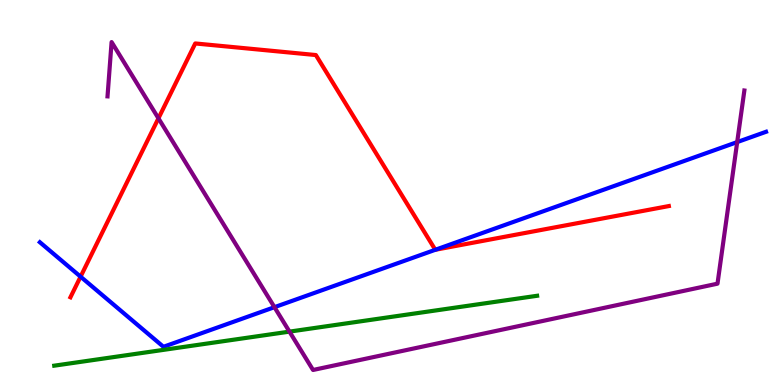[{'lines': ['blue', 'red'], 'intersections': [{'x': 1.04, 'y': 2.81}, {'x': 5.62, 'y': 3.51}]}, {'lines': ['green', 'red'], 'intersections': []}, {'lines': ['purple', 'red'], 'intersections': [{'x': 2.04, 'y': 6.93}]}, {'lines': ['blue', 'green'], 'intersections': []}, {'lines': ['blue', 'purple'], 'intersections': [{'x': 3.54, 'y': 2.02}, {'x': 9.51, 'y': 6.31}]}, {'lines': ['green', 'purple'], 'intersections': [{'x': 3.74, 'y': 1.39}]}]